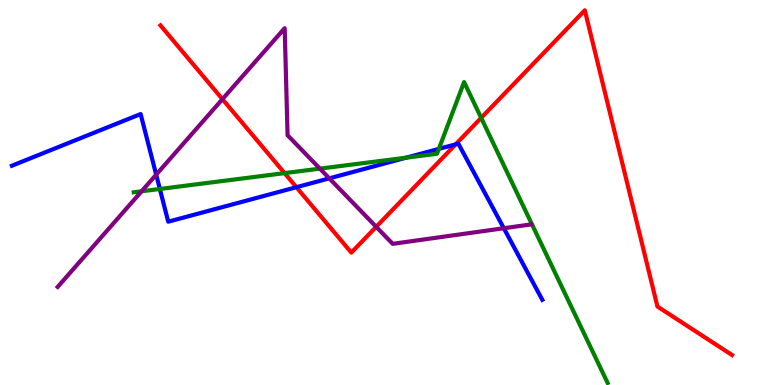[{'lines': ['blue', 'red'], 'intersections': [{'x': 3.82, 'y': 5.14}, {'x': 5.88, 'y': 6.25}]}, {'lines': ['green', 'red'], 'intersections': [{'x': 3.67, 'y': 5.5}, {'x': 6.21, 'y': 6.94}]}, {'lines': ['purple', 'red'], 'intersections': [{'x': 2.87, 'y': 7.42}, {'x': 4.85, 'y': 4.11}]}, {'lines': ['blue', 'green'], 'intersections': [{'x': 2.06, 'y': 5.09}, {'x': 5.24, 'y': 5.9}, {'x': 5.66, 'y': 6.13}]}, {'lines': ['blue', 'purple'], 'intersections': [{'x': 2.02, 'y': 5.46}, {'x': 4.25, 'y': 5.37}, {'x': 6.5, 'y': 4.07}]}, {'lines': ['green', 'purple'], 'intersections': [{'x': 1.83, 'y': 5.03}, {'x': 4.13, 'y': 5.62}]}]